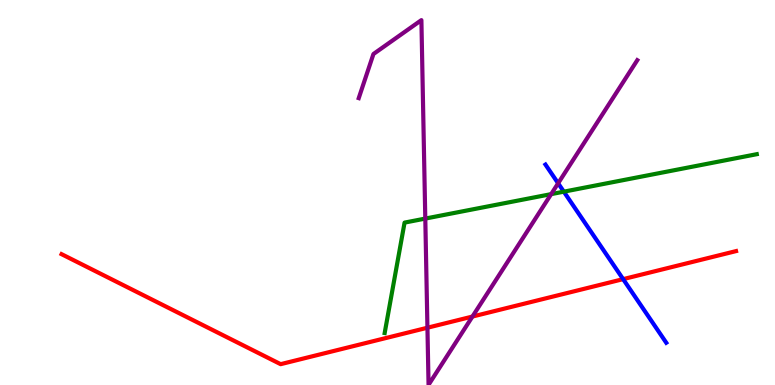[{'lines': ['blue', 'red'], 'intersections': [{'x': 8.04, 'y': 2.75}]}, {'lines': ['green', 'red'], 'intersections': []}, {'lines': ['purple', 'red'], 'intersections': [{'x': 5.52, 'y': 1.49}, {'x': 6.1, 'y': 1.78}]}, {'lines': ['blue', 'green'], 'intersections': [{'x': 7.28, 'y': 5.02}]}, {'lines': ['blue', 'purple'], 'intersections': [{'x': 7.2, 'y': 5.24}]}, {'lines': ['green', 'purple'], 'intersections': [{'x': 5.49, 'y': 4.32}, {'x': 7.11, 'y': 4.96}]}]